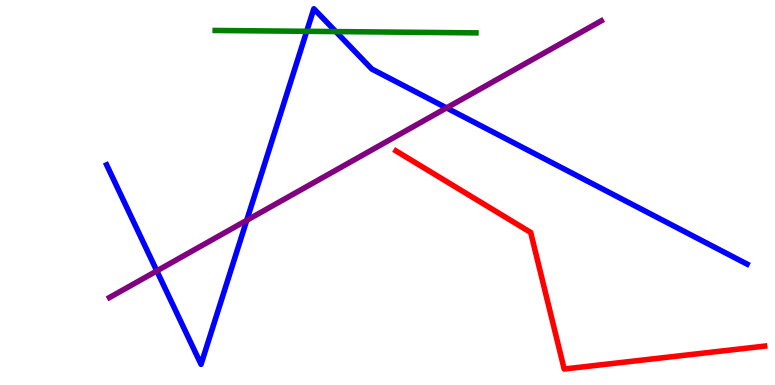[{'lines': ['blue', 'red'], 'intersections': []}, {'lines': ['green', 'red'], 'intersections': []}, {'lines': ['purple', 'red'], 'intersections': []}, {'lines': ['blue', 'green'], 'intersections': [{'x': 3.96, 'y': 9.19}, {'x': 4.33, 'y': 9.18}]}, {'lines': ['blue', 'purple'], 'intersections': [{'x': 2.02, 'y': 2.96}, {'x': 3.18, 'y': 4.28}, {'x': 5.76, 'y': 7.2}]}, {'lines': ['green', 'purple'], 'intersections': []}]